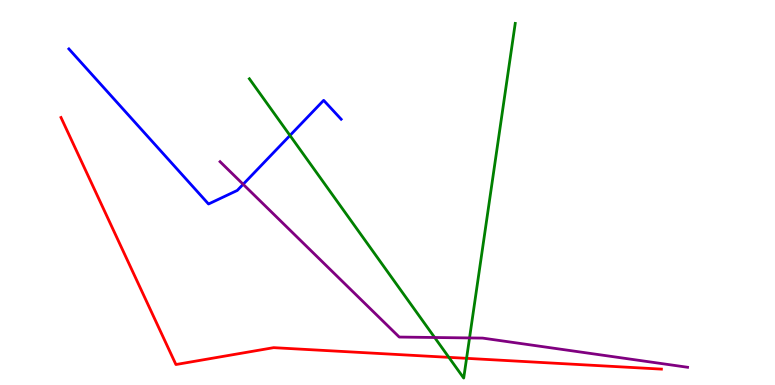[{'lines': ['blue', 'red'], 'intersections': []}, {'lines': ['green', 'red'], 'intersections': [{'x': 5.79, 'y': 0.718}, {'x': 6.02, 'y': 0.693}]}, {'lines': ['purple', 'red'], 'intersections': []}, {'lines': ['blue', 'green'], 'intersections': [{'x': 3.74, 'y': 6.48}]}, {'lines': ['blue', 'purple'], 'intersections': [{'x': 3.14, 'y': 5.21}]}, {'lines': ['green', 'purple'], 'intersections': [{'x': 5.61, 'y': 1.23}, {'x': 6.06, 'y': 1.22}]}]